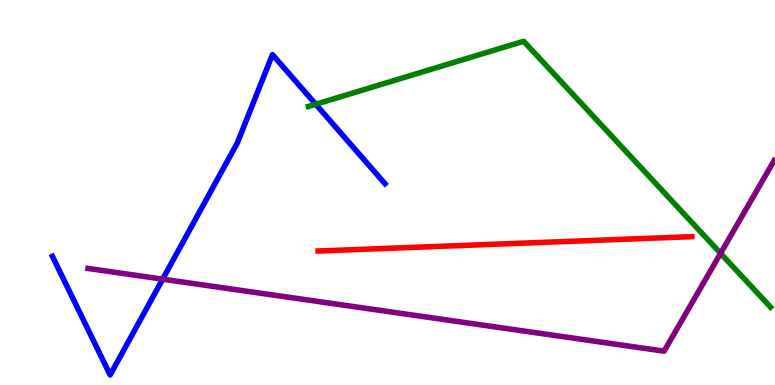[{'lines': ['blue', 'red'], 'intersections': []}, {'lines': ['green', 'red'], 'intersections': []}, {'lines': ['purple', 'red'], 'intersections': []}, {'lines': ['blue', 'green'], 'intersections': [{'x': 4.07, 'y': 7.29}]}, {'lines': ['blue', 'purple'], 'intersections': [{'x': 2.1, 'y': 2.75}]}, {'lines': ['green', 'purple'], 'intersections': [{'x': 9.3, 'y': 3.42}]}]